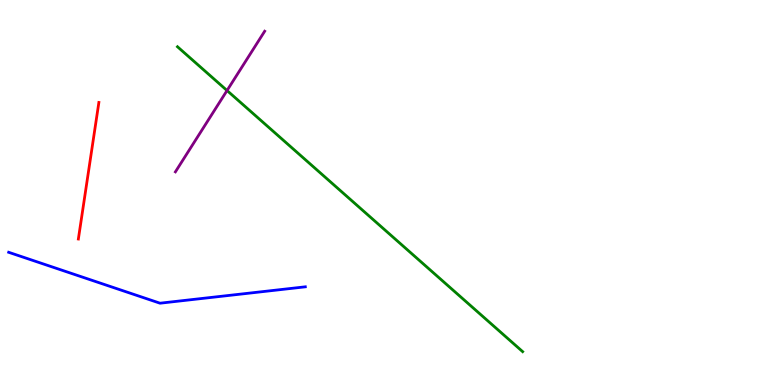[{'lines': ['blue', 'red'], 'intersections': []}, {'lines': ['green', 'red'], 'intersections': []}, {'lines': ['purple', 'red'], 'intersections': []}, {'lines': ['blue', 'green'], 'intersections': []}, {'lines': ['blue', 'purple'], 'intersections': []}, {'lines': ['green', 'purple'], 'intersections': [{'x': 2.93, 'y': 7.65}]}]